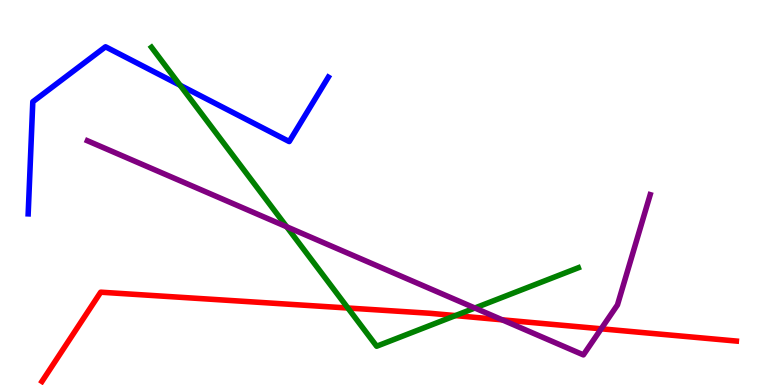[{'lines': ['blue', 'red'], 'intersections': []}, {'lines': ['green', 'red'], 'intersections': [{'x': 4.49, 'y': 2.0}, {'x': 5.88, 'y': 1.8}]}, {'lines': ['purple', 'red'], 'intersections': [{'x': 6.48, 'y': 1.69}, {'x': 7.76, 'y': 1.46}]}, {'lines': ['blue', 'green'], 'intersections': [{'x': 2.32, 'y': 7.79}]}, {'lines': ['blue', 'purple'], 'intersections': []}, {'lines': ['green', 'purple'], 'intersections': [{'x': 3.7, 'y': 4.11}, {'x': 6.13, 'y': 2.0}]}]